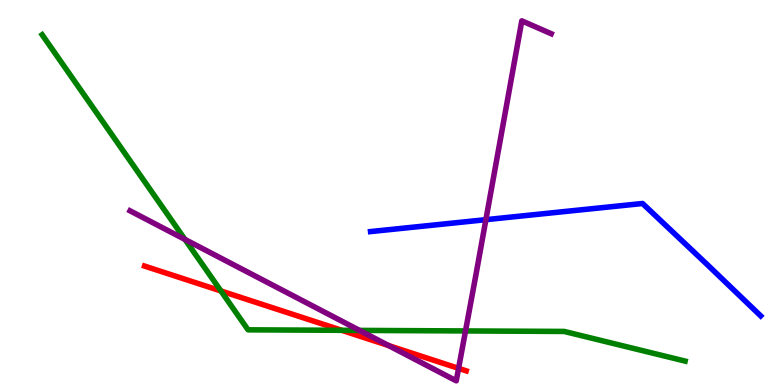[{'lines': ['blue', 'red'], 'intersections': []}, {'lines': ['green', 'red'], 'intersections': [{'x': 2.85, 'y': 2.44}, {'x': 4.41, 'y': 1.42}]}, {'lines': ['purple', 'red'], 'intersections': [{'x': 5.01, 'y': 1.02}, {'x': 5.92, 'y': 0.432}]}, {'lines': ['blue', 'green'], 'intersections': []}, {'lines': ['blue', 'purple'], 'intersections': [{'x': 6.27, 'y': 4.29}]}, {'lines': ['green', 'purple'], 'intersections': [{'x': 2.39, 'y': 3.78}, {'x': 4.64, 'y': 1.42}, {'x': 6.01, 'y': 1.4}]}]